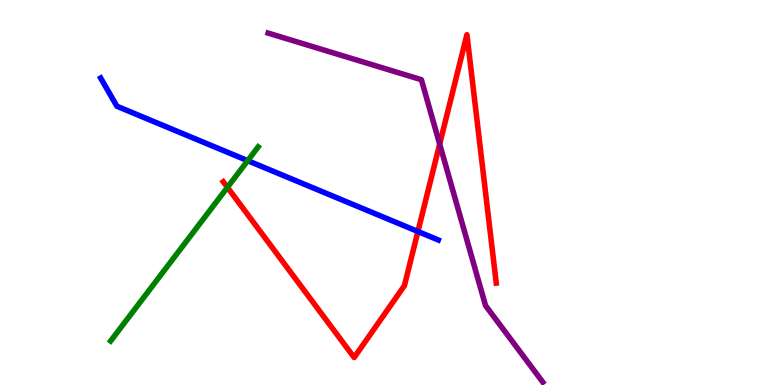[{'lines': ['blue', 'red'], 'intersections': [{'x': 5.39, 'y': 3.99}]}, {'lines': ['green', 'red'], 'intersections': [{'x': 2.93, 'y': 5.13}]}, {'lines': ['purple', 'red'], 'intersections': [{'x': 5.67, 'y': 6.26}]}, {'lines': ['blue', 'green'], 'intersections': [{'x': 3.2, 'y': 5.83}]}, {'lines': ['blue', 'purple'], 'intersections': []}, {'lines': ['green', 'purple'], 'intersections': []}]